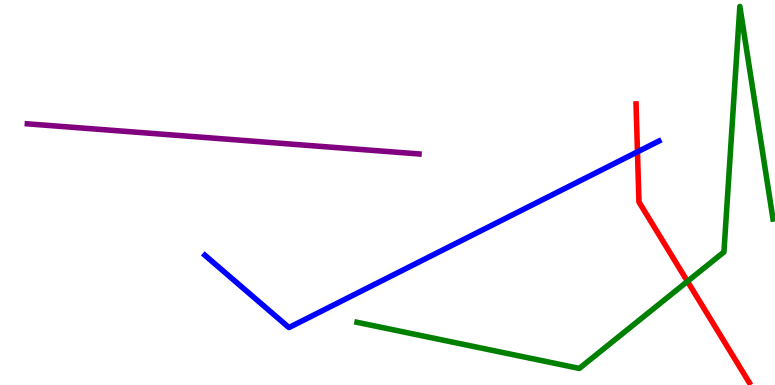[{'lines': ['blue', 'red'], 'intersections': [{'x': 8.23, 'y': 6.06}]}, {'lines': ['green', 'red'], 'intersections': [{'x': 8.87, 'y': 2.69}]}, {'lines': ['purple', 'red'], 'intersections': []}, {'lines': ['blue', 'green'], 'intersections': []}, {'lines': ['blue', 'purple'], 'intersections': []}, {'lines': ['green', 'purple'], 'intersections': []}]